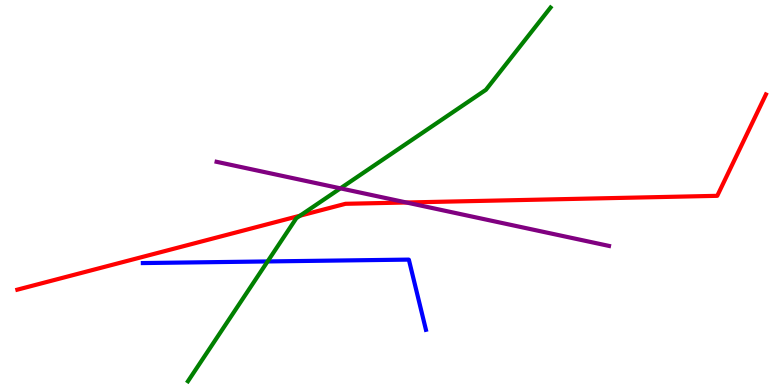[{'lines': ['blue', 'red'], 'intersections': []}, {'lines': ['green', 'red'], 'intersections': [{'x': 3.87, 'y': 4.4}]}, {'lines': ['purple', 'red'], 'intersections': [{'x': 5.24, 'y': 4.74}]}, {'lines': ['blue', 'green'], 'intersections': [{'x': 3.45, 'y': 3.21}]}, {'lines': ['blue', 'purple'], 'intersections': []}, {'lines': ['green', 'purple'], 'intersections': [{'x': 4.39, 'y': 5.11}]}]